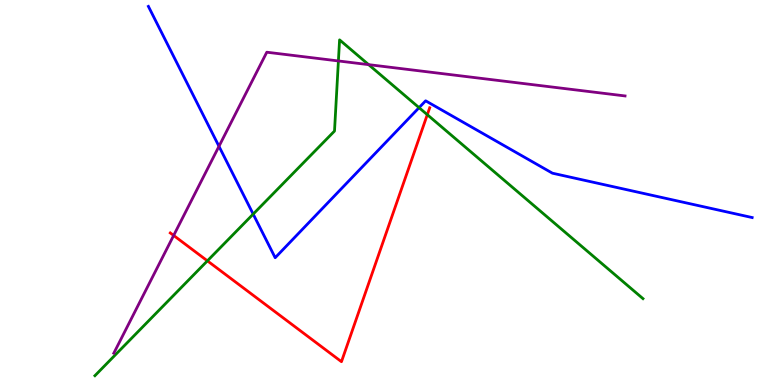[{'lines': ['blue', 'red'], 'intersections': []}, {'lines': ['green', 'red'], 'intersections': [{'x': 2.68, 'y': 3.22}, {'x': 5.51, 'y': 7.02}]}, {'lines': ['purple', 'red'], 'intersections': [{'x': 2.24, 'y': 3.88}]}, {'lines': ['blue', 'green'], 'intersections': [{'x': 3.27, 'y': 4.44}, {'x': 5.41, 'y': 7.2}]}, {'lines': ['blue', 'purple'], 'intersections': [{'x': 2.83, 'y': 6.2}]}, {'lines': ['green', 'purple'], 'intersections': [{'x': 4.37, 'y': 8.42}, {'x': 4.76, 'y': 8.32}]}]